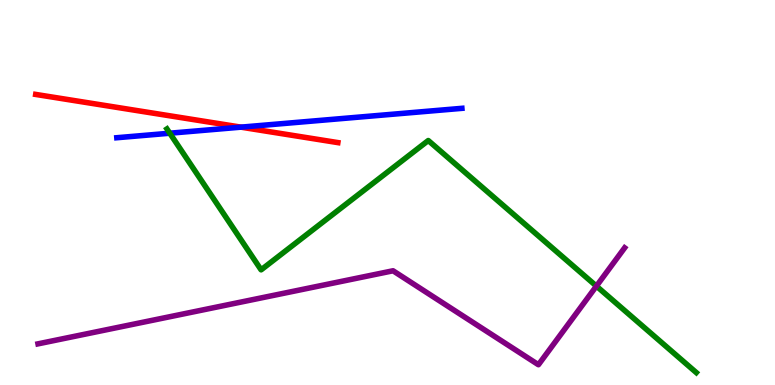[{'lines': ['blue', 'red'], 'intersections': [{'x': 3.11, 'y': 6.7}]}, {'lines': ['green', 'red'], 'intersections': []}, {'lines': ['purple', 'red'], 'intersections': []}, {'lines': ['blue', 'green'], 'intersections': [{'x': 2.19, 'y': 6.54}]}, {'lines': ['blue', 'purple'], 'intersections': []}, {'lines': ['green', 'purple'], 'intersections': [{'x': 7.7, 'y': 2.57}]}]